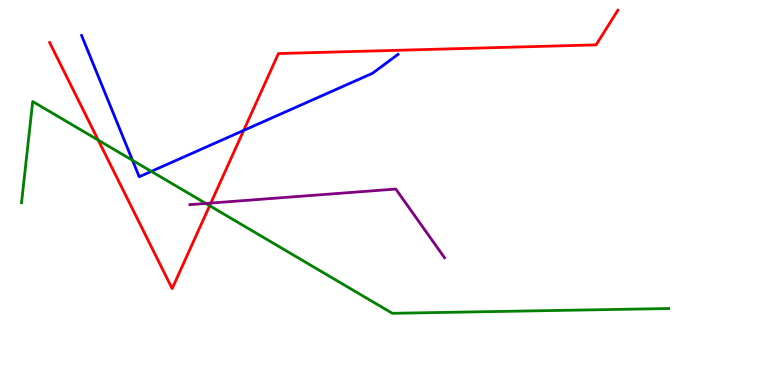[{'lines': ['blue', 'red'], 'intersections': [{'x': 3.14, 'y': 6.61}]}, {'lines': ['green', 'red'], 'intersections': [{'x': 1.27, 'y': 6.36}, {'x': 2.7, 'y': 4.66}]}, {'lines': ['purple', 'red'], 'intersections': [{'x': 2.72, 'y': 4.73}]}, {'lines': ['blue', 'green'], 'intersections': [{'x': 1.71, 'y': 5.84}, {'x': 1.95, 'y': 5.55}]}, {'lines': ['blue', 'purple'], 'intersections': []}, {'lines': ['green', 'purple'], 'intersections': [{'x': 2.66, 'y': 4.72}]}]